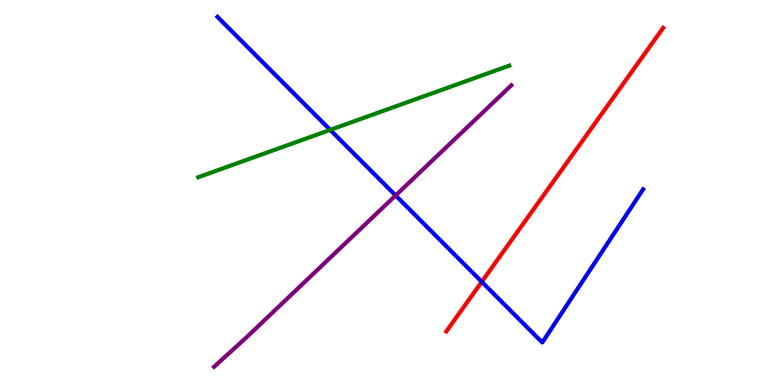[{'lines': ['blue', 'red'], 'intersections': [{'x': 6.22, 'y': 2.68}]}, {'lines': ['green', 'red'], 'intersections': []}, {'lines': ['purple', 'red'], 'intersections': []}, {'lines': ['blue', 'green'], 'intersections': [{'x': 4.26, 'y': 6.63}]}, {'lines': ['blue', 'purple'], 'intersections': [{'x': 5.1, 'y': 4.92}]}, {'lines': ['green', 'purple'], 'intersections': []}]